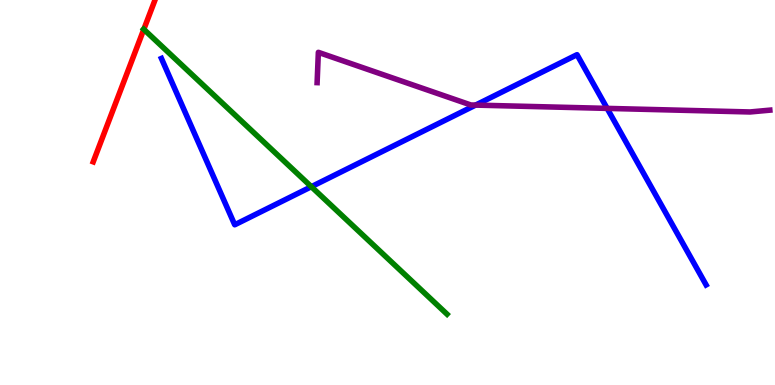[{'lines': ['blue', 'red'], 'intersections': []}, {'lines': ['green', 'red'], 'intersections': [{'x': 1.86, 'y': 9.24}]}, {'lines': ['purple', 'red'], 'intersections': []}, {'lines': ['blue', 'green'], 'intersections': [{'x': 4.02, 'y': 5.15}]}, {'lines': ['blue', 'purple'], 'intersections': [{'x': 6.14, 'y': 7.27}, {'x': 7.83, 'y': 7.18}]}, {'lines': ['green', 'purple'], 'intersections': []}]